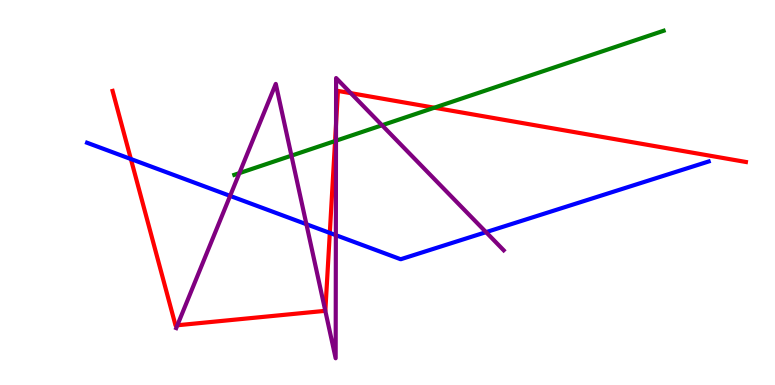[{'lines': ['blue', 'red'], 'intersections': [{'x': 1.69, 'y': 5.87}, {'x': 4.26, 'y': 3.95}]}, {'lines': ['green', 'red'], 'intersections': [{'x': 4.32, 'y': 6.34}, {'x': 5.6, 'y': 7.2}]}, {'lines': ['purple', 'red'], 'intersections': [{'x': 2.29, 'y': 1.55}, {'x': 4.2, 'y': 1.93}, {'x': 4.34, 'y': 6.77}, {'x': 4.53, 'y': 7.58}]}, {'lines': ['blue', 'green'], 'intersections': []}, {'lines': ['blue', 'purple'], 'intersections': [{'x': 2.97, 'y': 4.91}, {'x': 3.95, 'y': 4.18}, {'x': 4.33, 'y': 3.89}, {'x': 6.27, 'y': 3.97}]}, {'lines': ['green', 'purple'], 'intersections': [{'x': 3.09, 'y': 5.5}, {'x': 3.76, 'y': 5.96}, {'x': 4.34, 'y': 6.35}, {'x': 4.93, 'y': 6.75}]}]